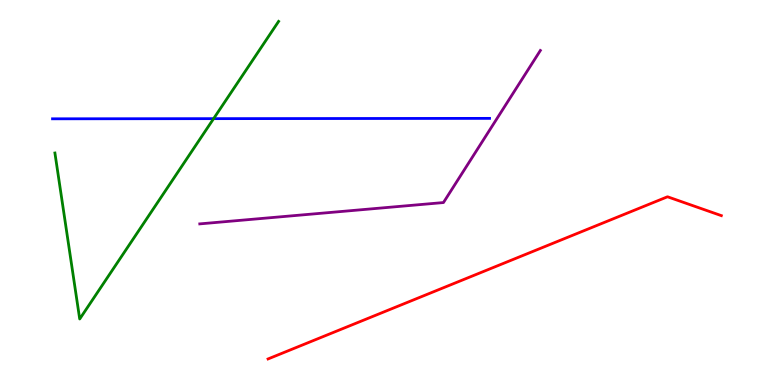[{'lines': ['blue', 'red'], 'intersections': []}, {'lines': ['green', 'red'], 'intersections': []}, {'lines': ['purple', 'red'], 'intersections': []}, {'lines': ['blue', 'green'], 'intersections': [{'x': 2.76, 'y': 6.92}]}, {'lines': ['blue', 'purple'], 'intersections': []}, {'lines': ['green', 'purple'], 'intersections': []}]